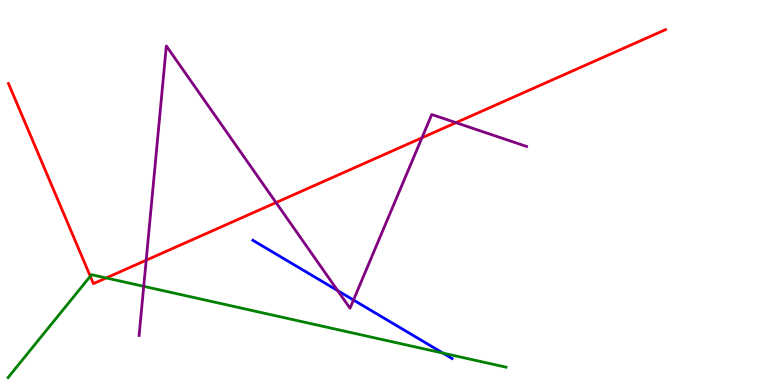[{'lines': ['blue', 'red'], 'intersections': []}, {'lines': ['green', 'red'], 'intersections': [{'x': 1.16, 'y': 2.82}, {'x': 1.37, 'y': 2.78}]}, {'lines': ['purple', 'red'], 'intersections': [{'x': 1.89, 'y': 3.24}, {'x': 3.56, 'y': 4.74}, {'x': 5.44, 'y': 6.42}, {'x': 5.88, 'y': 6.81}]}, {'lines': ['blue', 'green'], 'intersections': [{'x': 5.72, 'y': 0.829}]}, {'lines': ['blue', 'purple'], 'intersections': [{'x': 4.36, 'y': 2.45}, {'x': 4.56, 'y': 2.21}]}, {'lines': ['green', 'purple'], 'intersections': [{'x': 1.85, 'y': 2.56}]}]